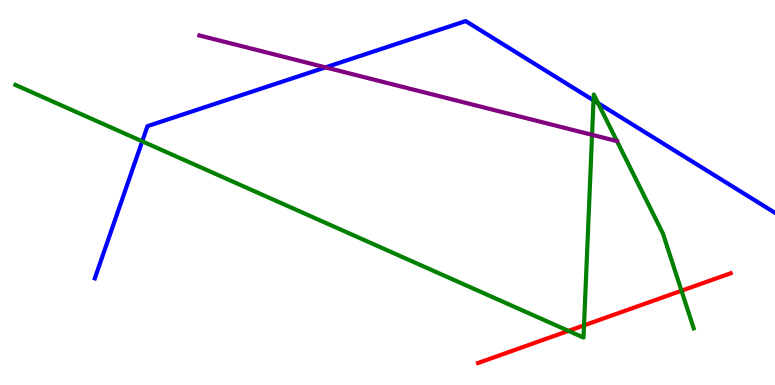[{'lines': ['blue', 'red'], 'intersections': []}, {'lines': ['green', 'red'], 'intersections': [{'x': 7.34, 'y': 1.41}, {'x': 7.54, 'y': 1.55}, {'x': 8.79, 'y': 2.45}]}, {'lines': ['purple', 'red'], 'intersections': []}, {'lines': ['blue', 'green'], 'intersections': [{'x': 1.84, 'y': 6.33}, {'x': 7.66, 'y': 7.39}, {'x': 7.72, 'y': 7.32}]}, {'lines': ['blue', 'purple'], 'intersections': [{'x': 4.2, 'y': 8.25}]}, {'lines': ['green', 'purple'], 'intersections': [{'x': 7.64, 'y': 6.5}, {'x': 7.96, 'y': 6.33}]}]